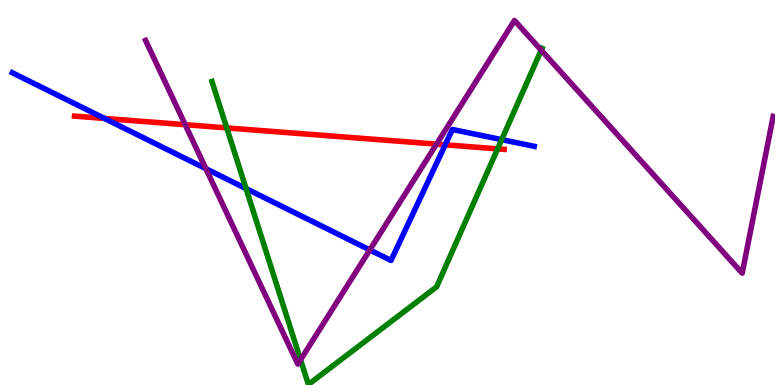[{'lines': ['blue', 'red'], 'intersections': [{'x': 1.35, 'y': 6.92}, {'x': 5.74, 'y': 6.24}]}, {'lines': ['green', 'red'], 'intersections': [{'x': 2.93, 'y': 6.68}, {'x': 6.42, 'y': 6.13}]}, {'lines': ['purple', 'red'], 'intersections': [{'x': 2.39, 'y': 6.76}, {'x': 5.63, 'y': 6.26}]}, {'lines': ['blue', 'green'], 'intersections': [{'x': 3.17, 'y': 5.1}, {'x': 6.47, 'y': 6.37}]}, {'lines': ['blue', 'purple'], 'intersections': [{'x': 2.66, 'y': 5.62}, {'x': 4.77, 'y': 3.51}]}, {'lines': ['green', 'purple'], 'intersections': [{'x': 3.88, 'y': 0.655}, {'x': 6.98, 'y': 8.7}]}]